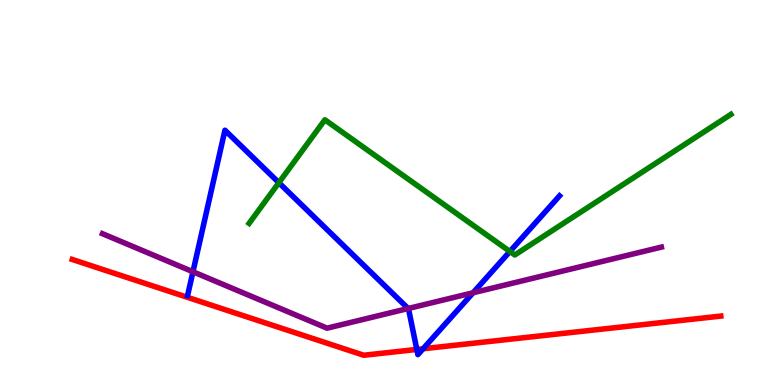[{'lines': ['blue', 'red'], 'intersections': [{'x': 5.38, 'y': 0.924}, {'x': 5.46, 'y': 0.942}]}, {'lines': ['green', 'red'], 'intersections': []}, {'lines': ['purple', 'red'], 'intersections': []}, {'lines': ['blue', 'green'], 'intersections': [{'x': 3.6, 'y': 5.25}, {'x': 6.58, 'y': 3.47}]}, {'lines': ['blue', 'purple'], 'intersections': [{'x': 2.49, 'y': 2.94}, {'x': 5.27, 'y': 1.99}, {'x': 6.1, 'y': 2.4}]}, {'lines': ['green', 'purple'], 'intersections': []}]